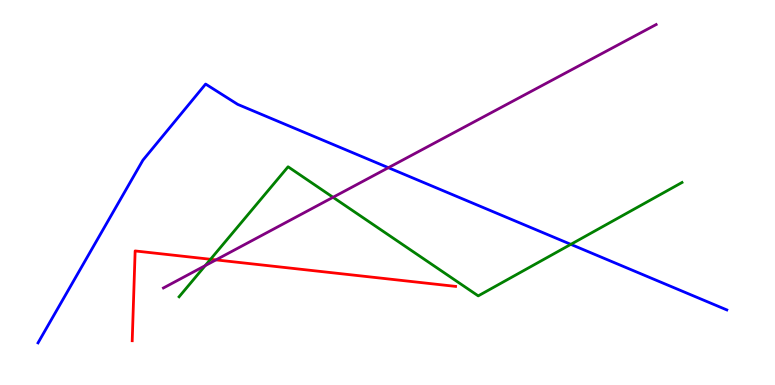[{'lines': ['blue', 'red'], 'intersections': []}, {'lines': ['green', 'red'], 'intersections': [{'x': 2.72, 'y': 3.27}]}, {'lines': ['purple', 'red'], 'intersections': [{'x': 2.79, 'y': 3.25}]}, {'lines': ['blue', 'green'], 'intersections': [{'x': 7.37, 'y': 3.65}]}, {'lines': ['blue', 'purple'], 'intersections': [{'x': 5.01, 'y': 5.64}]}, {'lines': ['green', 'purple'], 'intersections': [{'x': 2.65, 'y': 3.1}, {'x': 4.3, 'y': 4.88}]}]